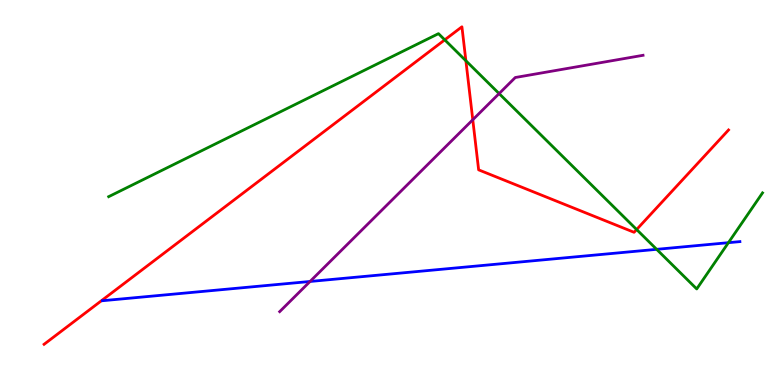[{'lines': ['blue', 'red'], 'intersections': []}, {'lines': ['green', 'red'], 'intersections': [{'x': 5.74, 'y': 8.96}, {'x': 6.01, 'y': 8.42}, {'x': 8.21, 'y': 4.04}]}, {'lines': ['purple', 'red'], 'intersections': [{'x': 6.1, 'y': 6.89}]}, {'lines': ['blue', 'green'], 'intersections': [{'x': 8.47, 'y': 3.52}, {'x': 9.4, 'y': 3.7}]}, {'lines': ['blue', 'purple'], 'intersections': [{'x': 4.0, 'y': 2.69}]}, {'lines': ['green', 'purple'], 'intersections': [{'x': 6.44, 'y': 7.57}]}]